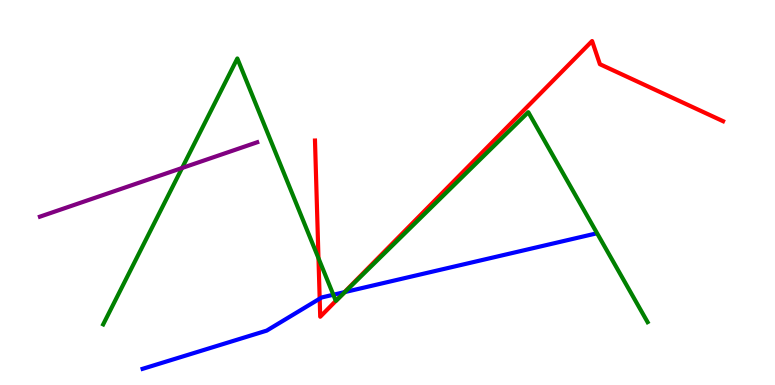[{'lines': ['blue', 'red'], 'intersections': [{'x': 4.12, 'y': 2.24}, {'x': 4.44, 'y': 2.41}]}, {'lines': ['green', 'red'], 'intersections': [{'x': 4.11, 'y': 3.29}, {'x': 4.33, 'y': 2.18}]}, {'lines': ['purple', 'red'], 'intersections': []}, {'lines': ['blue', 'green'], 'intersections': [{'x': 4.3, 'y': 2.34}, {'x': 4.45, 'y': 2.41}]}, {'lines': ['blue', 'purple'], 'intersections': []}, {'lines': ['green', 'purple'], 'intersections': [{'x': 2.35, 'y': 5.64}]}]